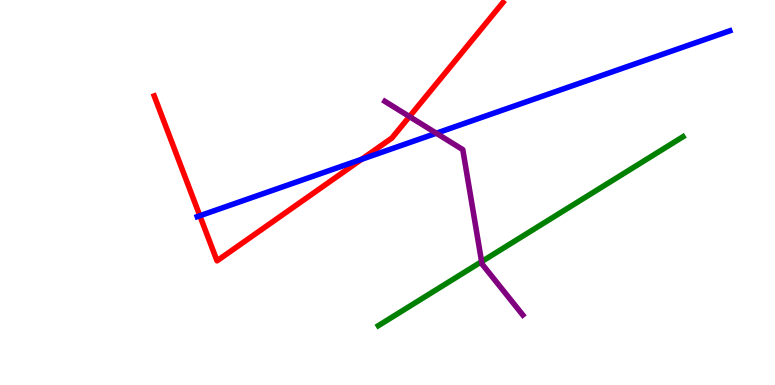[{'lines': ['blue', 'red'], 'intersections': [{'x': 2.58, 'y': 4.4}, {'x': 4.67, 'y': 5.86}]}, {'lines': ['green', 'red'], 'intersections': []}, {'lines': ['purple', 'red'], 'intersections': [{'x': 5.28, 'y': 6.97}]}, {'lines': ['blue', 'green'], 'intersections': []}, {'lines': ['blue', 'purple'], 'intersections': [{'x': 5.63, 'y': 6.54}]}, {'lines': ['green', 'purple'], 'intersections': [{'x': 6.21, 'y': 3.2}]}]